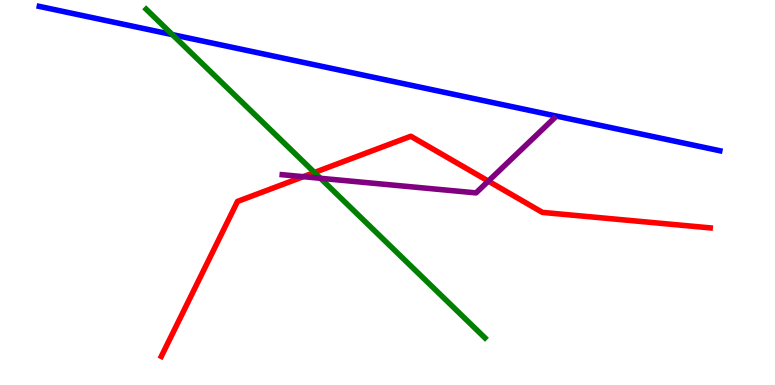[{'lines': ['blue', 'red'], 'intersections': []}, {'lines': ['green', 'red'], 'intersections': [{'x': 4.06, 'y': 5.52}]}, {'lines': ['purple', 'red'], 'intersections': [{'x': 3.91, 'y': 5.41}, {'x': 6.3, 'y': 5.3}]}, {'lines': ['blue', 'green'], 'intersections': [{'x': 2.22, 'y': 9.1}]}, {'lines': ['blue', 'purple'], 'intersections': []}, {'lines': ['green', 'purple'], 'intersections': [{'x': 4.14, 'y': 5.37}]}]